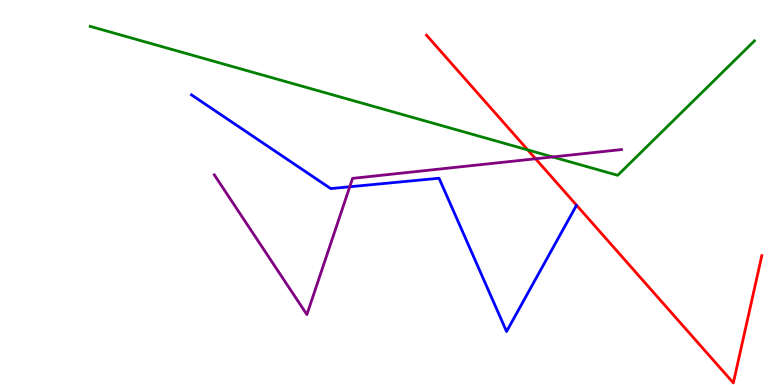[{'lines': ['blue', 'red'], 'intersections': []}, {'lines': ['green', 'red'], 'intersections': [{'x': 6.81, 'y': 6.11}]}, {'lines': ['purple', 'red'], 'intersections': [{'x': 6.91, 'y': 5.88}]}, {'lines': ['blue', 'green'], 'intersections': []}, {'lines': ['blue', 'purple'], 'intersections': [{'x': 4.51, 'y': 5.15}]}, {'lines': ['green', 'purple'], 'intersections': [{'x': 7.13, 'y': 5.92}]}]